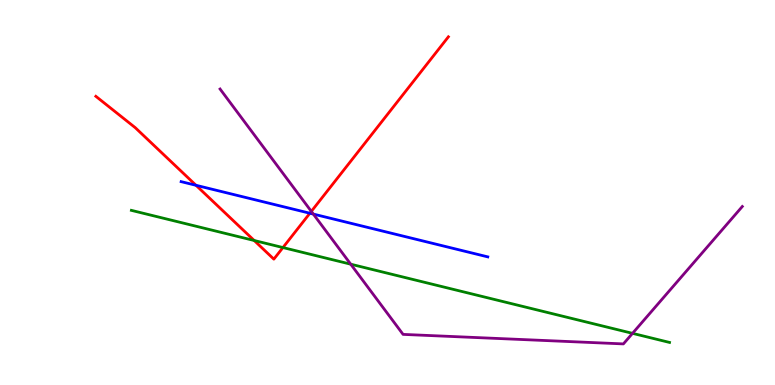[{'lines': ['blue', 'red'], 'intersections': [{'x': 2.53, 'y': 5.19}, {'x': 4.0, 'y': 4.46}]}, {'lines': ['green', 'red'], 'intersections': [{'x': 3.28, 'y': 3.75}, {'x': 3.65, 'y': 3.57}]}, {'lines': ['purple', 'red'], 'intersections': [{'x': 4.02, 'y': 4.51}]}, {'lines': ['blue', 'green'], 'intersections': []}, {'lines': ['blue', 'purple'], 'intersections': [{'x': 4.04, 'y': 4.44}]}, {'lines': ['green', 'purple'], 'intersections': [{'x': 4.53, 'y': 3.14}, {'x': 8.16, 'y': 1.34}]}]